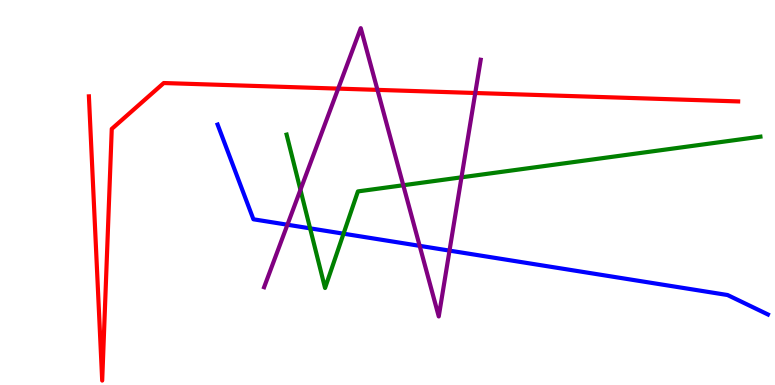[{'lines': ['blue', 'red'], 'intersections': []}, {'lines': ['green', 'red'], 'intersections': []}, {'lines': ['purple', 'red'], 'intersections': [{'x': 4.36, 'y': 7.7}, {'x': 4.87, 'y': 7.67}, {'x': 6.13, 'y': 7.58}]}, {'lines': ['blue', 'green'], 'intersections': [{'x': 4.0, 'y': 4.07}, {'x': 4.43, 'y': 3.93}]}, {'lines': ['blue', 'purple'], 'intersections': [{'x': 3.71, 'y': 4.16}, {'x': 5.41, 'y': 3.61}, {'x': 5.8, 'y': 3.49}]}, {'lines': ['green', 'purple'], 'intersections': [{'x': 3.88, 'y': 5.07}, {'x': 5.2, 'y': 5.19}, {'x': 5.95, 'y': 5.39}]}]